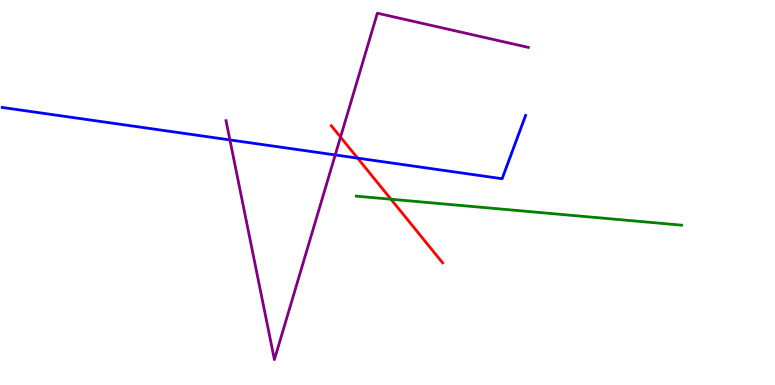[{'lines': ['blue', 'red'], 'intersections': [{'x': 4.61, 'y': 5.89}]}, {'lines': ['green', 'red'], 'intersections': [{'x': 5.04, 'y': 4.83}]}, {'lines': ['purple', 'red'], 'intersections': [{'x': 4.39, 'y': 6.44}]}, {'lines': ['blue', 'green'], 'intersections': []}, {'lines': ['blue', 'purple'], 'intersections': [{'x': 2.97, 'y': 6.37}, {'x': 4.33, 'y': 5.98}]}, {'lines': ['green', 'purple'], 'intersections': []}]